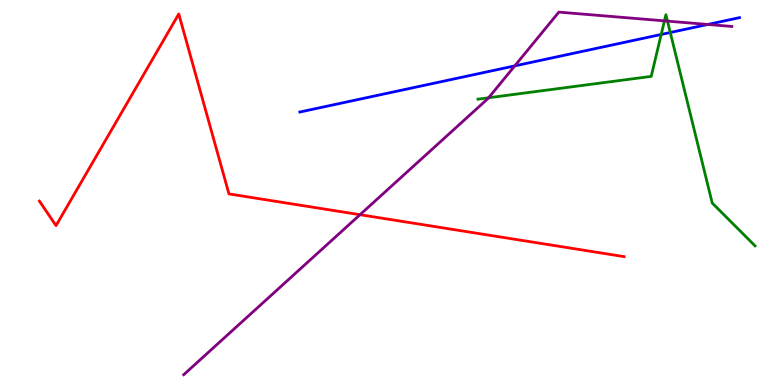[{'lines': ['blue', 'red'], 'intersections': []}, {'lines': ['green', 'red'], 'intersections': []}, {'lines': ['purple', 'red'], 'intersections': [{'x': 4.65, 'y': 4.42}]}, {'lines': ['blue', 'green'], 'intersections': [{'x': 8.53, 'y': 9.1}, {'x': 8.65, 'y': 9.16}]}, {'lines': ['blue', 'purple'], 'intersections': [{'x': 6.64, 'y': 8.29}, {'x': 9.13, 'y': 9.36}]}, {'lines': ['green', 'purple'], 'intersections': [{'x': 6.3, 'y': 7.46}, {'x': 8.57, 'y': 9.46}, {'x': 8.61, 'y': 9.45}]}]